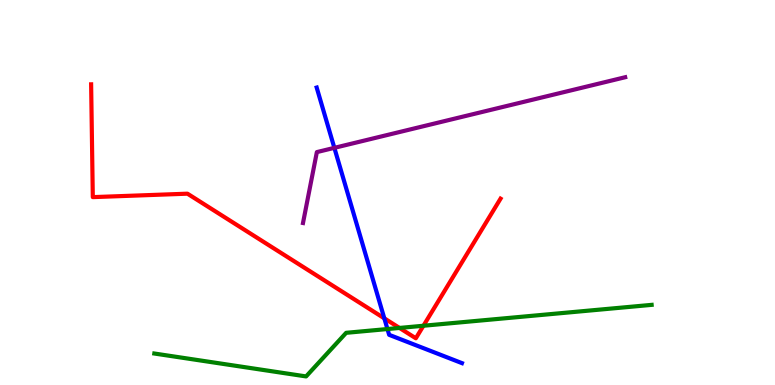[{'lines': ['blue', 'red'], 'intersections': [{'x': 4.96, 'y': 1.73}]}, {'lines': ['green', 'red'], 'intersections': [{'x': 5.15, 'y': 1.48}, {'x': 5.46, 'y': 1.54}]}, {'lines': ['purple', 'red'], 'intersections': []}, {'lines': ['blue', 'green'], 'intersections': [{'x': 5.0, 'y': 1.45}]}, {'lines': ['blue', 'purple'], 'intersections': [{'x': 4.31, 'y': 6.16}]}, {'lines': ['green', 'purple'], 'intersections': []}]